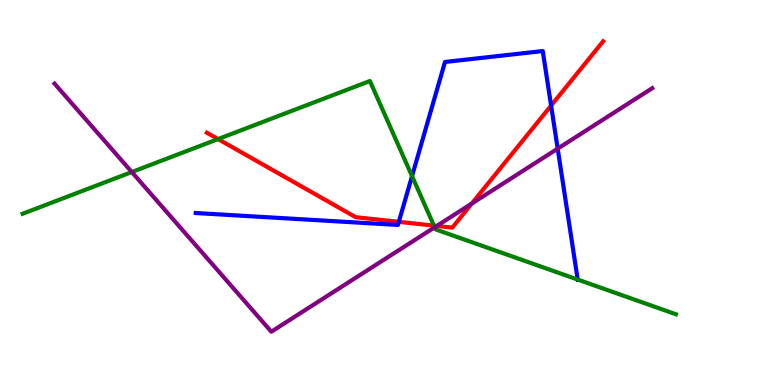[{'lines': ['blue', 'red'], 'intersections': [{'x': 5.15, 'y': 4.24}, {'x': 7.11, 'y': 7.26}]}, {'lines': ['green', 'red'], 'intersections': [{'x': 2.81, 'y': 6.39}, {'x': 5.6, 'y': 4.14}]}, {'lines': ['purple', 'red'], 'intersections': [{'x': 5.64, 'y': 4.13}, {'x': 6.09, 'y': 4.71}]}, {'lines': ['blue', 'green'], 'intersections': [{'x': 5.32, 'y': 5.43}, {'x': 7.45, 'y': 2.74}]}, {'lines': ['blue', 'purple'], 'intersections': [{'x': 7.2, 'y': 6.14}]}, {'lines': ['green', 'purple'], 'intersections': [{'x': 1.7, 'y': 5.53}, {'x': 5.61, 'y': 4.1}]}]